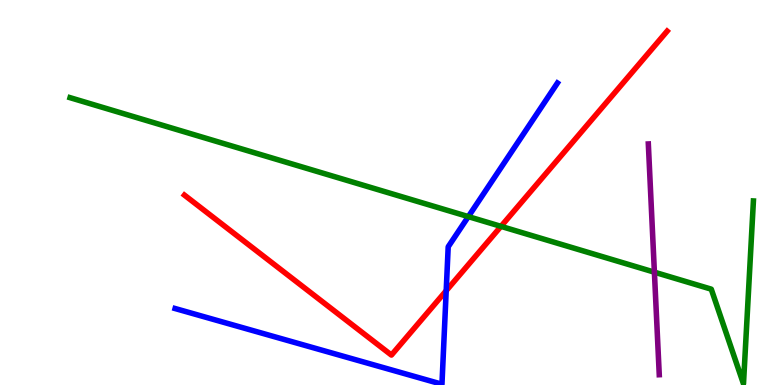[{'lines': ['blue', 'red'], 'intersections': [{'x': 5.76, 'y': 2.45}]}, {'lines': ['green', 'red'], 'intersections': [{'x': 6.46, 'y': 4.12}]}, {'lines': ['purple', 'red'], 'intersections': []}, {'lines': ['blue', 'green'], 'intersections': [{'x': 6.04, 'y': 4.37}]}, {'lines': ['blue', 'purple'], 'intersections': []}, {'lines': ['green', 'purple'], 'intersections': [{'x': 8.44, 'y': 2.93}]}]